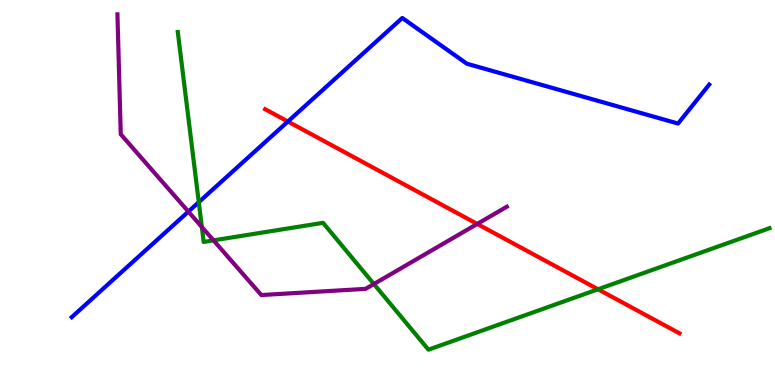[{'lines': ['blue', 'red'], 'intersections': [{'x': 3.71, 'y': 6.84}]}, {'lines': ['green', 'red'], 'intersections': [{'x': 7.72, 'y': 2.49}]}, {'lines': ['purple', 'red'], 'intersections': [{'x': 6.16, 'y': 4.18}]}, {'lines': ['blue', 'green'], 'intersections': [{'x': 2.56, 'y': 4.75}]}, {'lines': ['blue', 'purple'], 'intersections': [{'x': 2.43, 'y': 4.5}]}, {'lines': ['green', 'purple'], 'intersections': [{'x': 2.6, 'y': 4.1}, {'x': 2.76, 'y': 3.76}, {'x': 4.82, 'y': 2.62}]}]